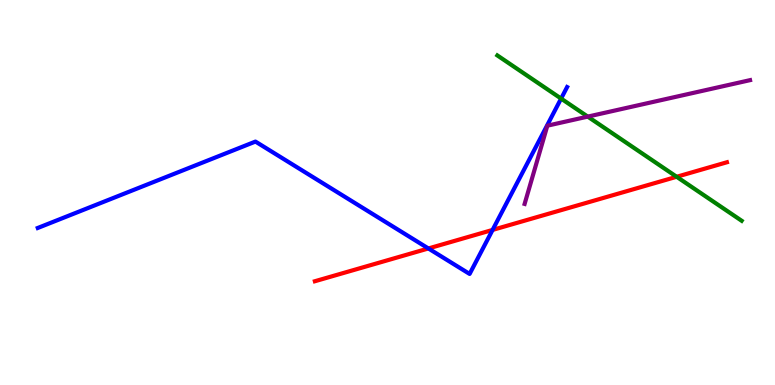[{'lines': ['blue', 'red'], 'intersections': [{'x': 5.53, 'y': 3.55}, {'x': 6.36, 'y': 4.03}]}, {'lines': ['green', 'red'], 'intersections': [{'x': 8.73, 'y': 5.41}]}, {'lines': ['purple', 'red'], 'intersections': []}, {'lines': ['blue', 'green'], 'intersections': [{'x': 7.24, 'y': 7.44}]}, {'lines': ['blue', 'purple'], 'intersections': []}, {'lines': ['green', 'purple'], 'intersections': [{'x': 7.58, 'y': 6.97}]}]